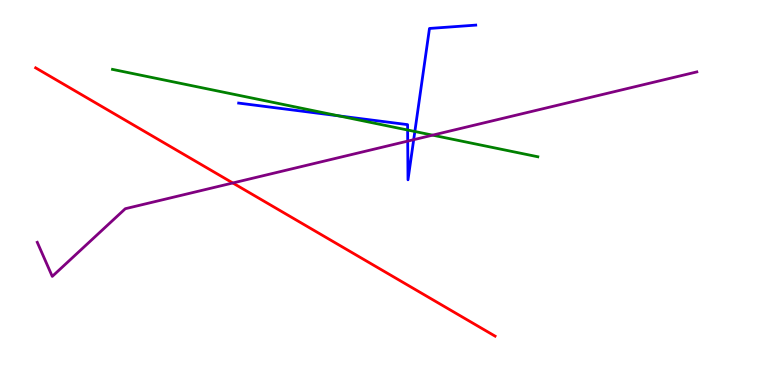[{'lines': ['blue', 'red'], 'intersections': []}, {'lines': ['green', 'red'], 'intersections': []}, {'lines': ['purple', 'red'], 'intersections': [{'x': 3.0, 'y': 5.25}]}, {'lines': ['blue', 'green'], 'intersections': [{'x': 4.37, 'y': 6.99}, {'x': 5.26, 'y': 6.62}, {'x': 5.35, 'y': 6.58}]}, {'lines': ['blue', 'purple'], 'intersections': [{'x': 5.26, 'y': 6.33}, {'x': 5.34, 'y': 6.37}]}, {'lines': ['green', 'purple'], 'intersections': [{'x': 5.58, 'y': 6.49}]}]